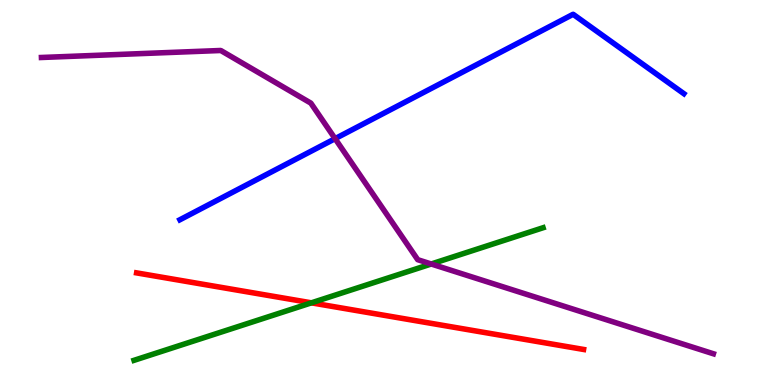[{'lines': ['blue', 'red'], 'intersections': []}, {'lines': ['green', 'red'], 'intersections': [{'x': 4.02, 'y': 2.13}]}, {'lines': ['purple', 'red'], 'intersections': []}, {'lines': ['blue', 'green'], 'intersections': []}, {'lines': ['blue', 'purple'], 'intersections': [{'x': 4.32, 'y': 6.4}]}, {'lines': ['green', 'purple'], 'intersections': [{'x': 5.56, 'y': 3.14}]}]